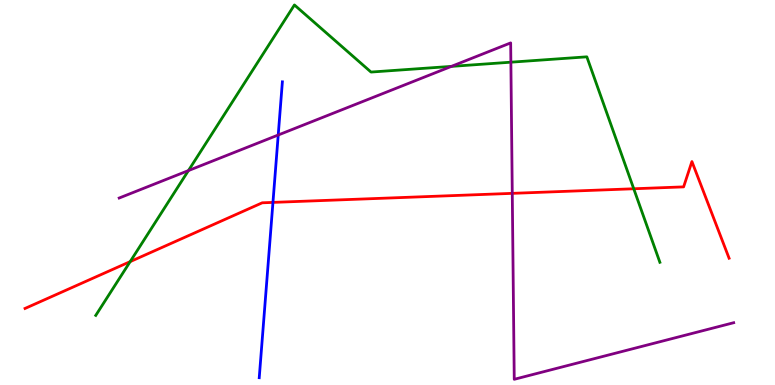[{'lines': ['blue', 'red'], 'intersections': [{'x': 3.52, 'y': 4.74}]}, {'lines': ['green', 'red'], 'intersections': [{'x': 1.68, 'y': 3.2}, {'x': 8.18, 'y': 5.1}]}, {'lines': ['purple', 'red'], 'intersections': [{'x': 6.61, 'y': 4.98}]}, {'lines': ['blue', 'green'], 'intersections': []}, {'lines': ['blue', 'purple'], 'intersections': [{'x': 3.59, 'y': 6.49}]}, {'lines': ['green', 'purple'], 'intersections': [{'x': 2.43, 'y': 5.57}, {'x': 5.82, 'y': 8.28}, {'x': 6.59, 'y': 8.38}]}]